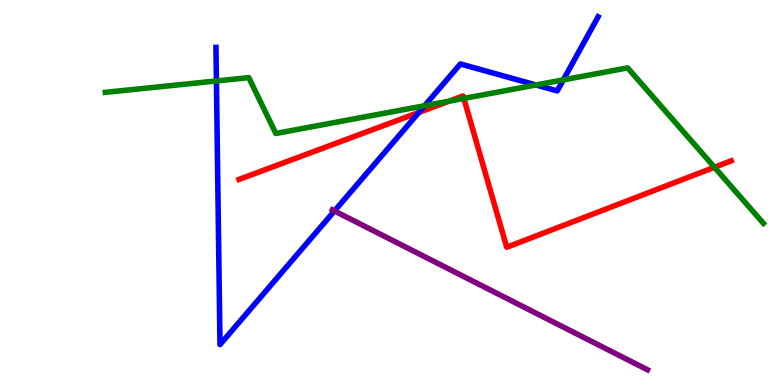[{'lines': ['blue', 'red'], 'intersections': [{'x': 5.4, 'y': 7.08}]}, {'lines': ['green', 'red'], 'intersections': [{'x': 5.8, 'y': 7.37}, {'x': 5.98, 'y': 7.44}, {'x': 9.22, 'y': 5.66}]}, {'lines': ['purple', 'red'], 'intersections': []}, {'lines': ['blue', 'green'], 'intersections': [{'x': 2.79, 'y': 7.9}, {'x': 5.48, 'y': 7.25}, {'x': 6.92, 'y': 7.79}, {'x': 7.27, 'y': 7.93}]}, {'lines': ['blue', 'purple'], 'intersections': [{'x': 4.32, 'y': 4.52}]}, {'lines': ['green', 'purple'], 'intersections': []}]